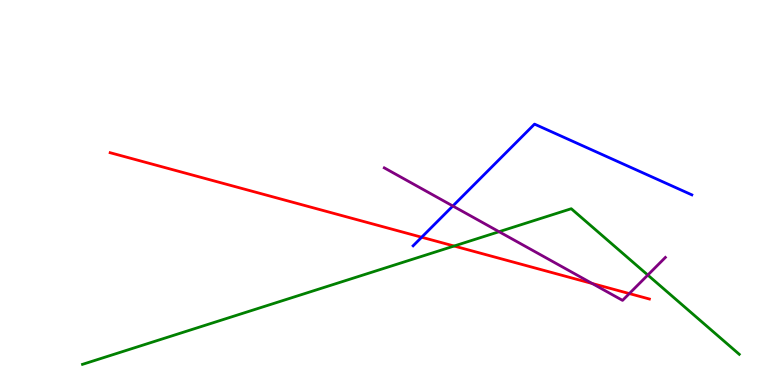[{'lines': ['blue', 'red'], 'intersections': [{'x': 5.44, 'y': 3.84}]}, {'lines': ['green', 'red'], 'intersections': [{'x': 5.86, 'y': 3.61}]}, {'lines': ['purple', 'red'], 'intersections': [{'x': 7.64, 'y': 2.64}, {'x': 8.12, 'y': 2.37}]}, {'lines': ['blue', 'green'], 'intersections': []}, {'lines': ['blue', 'purple'], 'intersections': [{'x': 5.84, 'y': 4.65}]}, {'lines': ['green', 'purple'], 'intersections': [{'x': 6.44, 'y': 3.98}, {'x': 8.36, 'y': 2.86}]}]